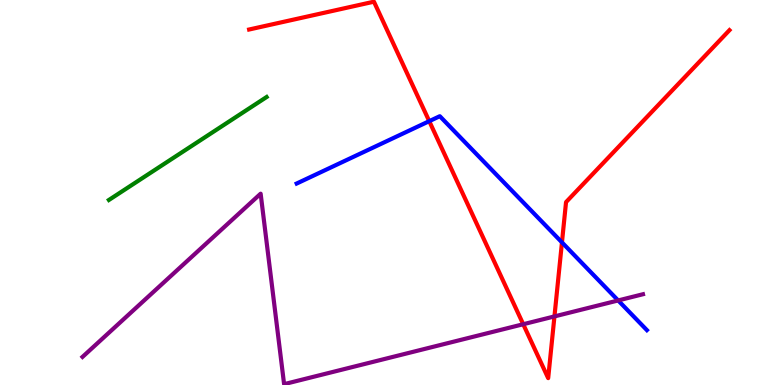[{'lines': ['blue', 'red'], 'intersections': [{'x': 5.54, 'y': 6.85}, {'x': 7.25, 'y': 3.7}]}, {'lines': ['green', 'red'], 'intersections': []}, {'lines': ['purple', 'red'], 'intersections': [{'x': 6.75, 'y': 1.58}, {'x': 7.15, 'y': 1.78}]}, {'lines': ['blue', 'green'], 'intersections': []}, {'lines': ['blue', 'purple'], 'intersections': [{'x': 7.98, 'y': 2.2}]}, {'lines': ['green', 'purple'], 'intersections': []}]